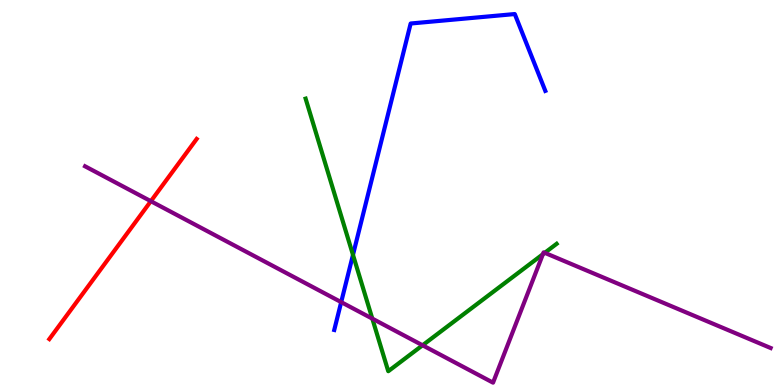[{'lines': ['blue', 'red'], 'intersections': []}, {'lines': ['green', 'red'], 'intersections': []}, {'lines': ['purple', 'red'], 'intersections': [{'x': 1.95, 'y': 4.77}]}, {'lines': ['blue', 'green'], 'intersections': [{'x': 4.55, 'y': 3.38}]}, {'lines': ['blue', 'purple'], 'intersections': [{'x': 4.4, 'y': 2.15}]}, {'lines': ['green', 'purple'], 'intersections': [{'x': 4.8, 'y': 1.72}, {'x': 5.45, 'y': 1.03}, {'x': 7.01, 'y': 3.4}, {'x': 7.03, 'y': 3.43}]}]